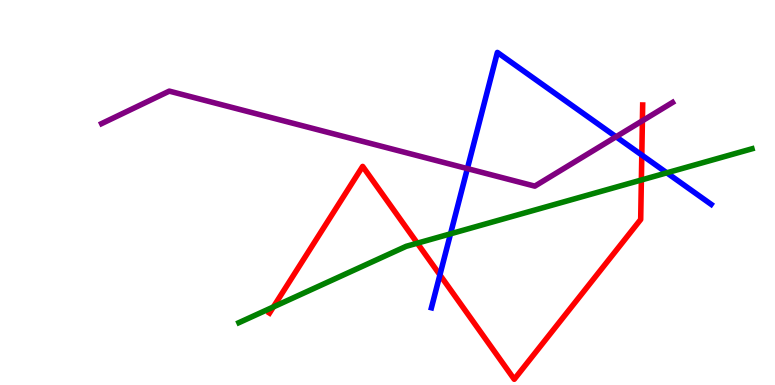[{'lines': ['blue', 'red'], 'intersections': [{'x': 5.68, 'y': 2.86}, {'x': 8.28, 'y': 5.97}]}, {'lines': ['green', 'red'], 'intersections': [{'x': 3.53, 'y': 2.03}, {'x': 5.38, 'y': 3.68}, {'x': 8.28, 'y': 5.32}]}, {'lines': ['purple', 'red'], 'intersections': [{'x': 8.29, 'y': 6.86}]}, {'lines': ['blue', 'green'], 'intersections': [{'x': 5.81, 'y': 3.93}, {'x': 8.6, 'y': 5.51}]}, {'lines': ['blue', 'purple'], 'intersections': [{'x': 6.03, 'y': 5.62}, {'x': 7.95, 'y': 6.45}]}, {'lines': ['green', 'purple'], 'intersections': []}]